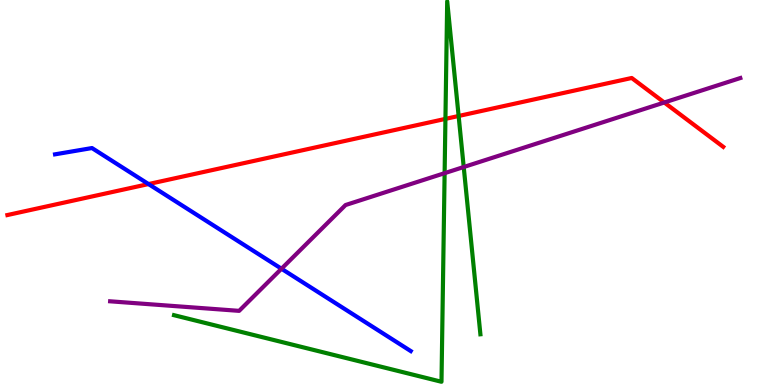[{'lines': ['blue', 'red'], 'intersections': [{'x': 1.92, 'y': 5.22}]}, {'lines': ['green', 'red'], 'intersections': [{'x': 5.75, 'y': 6.91}, {'x': 5.92, 'y': 6.99}]}, {'lines': ['purple', 'red'], 'intersections': [{'x': 8.57, 'y': 7.34}]}, {'lines': ['blue', 'green'], 'intersections': []}, {'lines': ['blue', 'purple'], 'intersections': [{'x': 3.63, 'y': 3.02}]}, {'lines': ['green', 'purple'], 'intersections': [{'x': 5.74, 'y': 5.5}, {'x': 5.98, 'y': 5.66}]}]